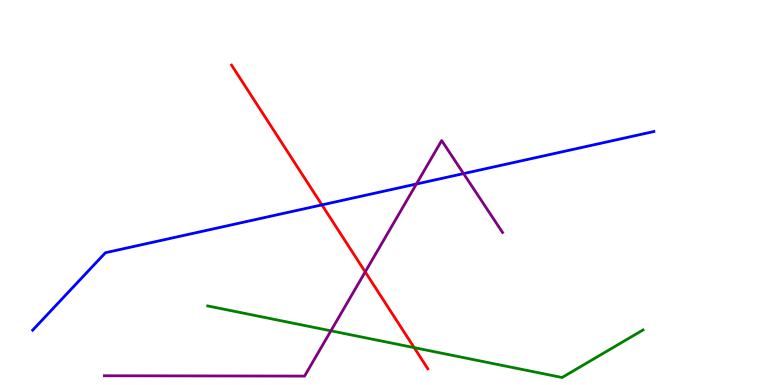[{'lines': ['blue', 'red'], 'intersections': [{'x': 4.15, 'y': 4.68}]}, {'lines': ['green', 'red'], 'intersections': [{'x': 5.34, 'y': 0.971}]}, {'lines': ['purple', 'red'], 'intersections': [{'x': 4.71, 'y': 2.94}]}, {'lines': ['blue', 'green'], 'intersections': []}, {'lines': ['blue', 'purple'], 'intersections': [{'x': 5.37, 'y': 5.22}, {'x': 5.98, 'y': 5.49}]}, {'lines': ['green', 'purple'], 'intersections': [{'x': 4.27, 'y': 1.41}]}]